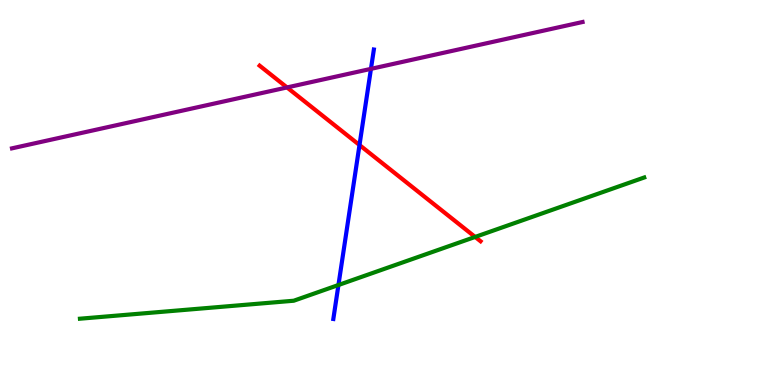[{'lines': ['blue', 'red'], 'intersections': [{'x': 4.64, 'y': 6.23}]}, {'lines': ['green', 'red'], 'intersections': [{'x': 6.13, 'y': 3.85}]}, {'lines': ['purple', 'red'], 'intersections': [{'x': 3.7, 'y': 7.73}]}, {'lines': ['blue', 'green'], 'intersections': [{'x': 4.37, 'y': 2.6}]}, {'lines': ['blue', 'purple'], 'intersections': [{'x': 4.79, 'y': 8.21}]}, {'lines': ['green', 'purple'], 'intersections': []}]